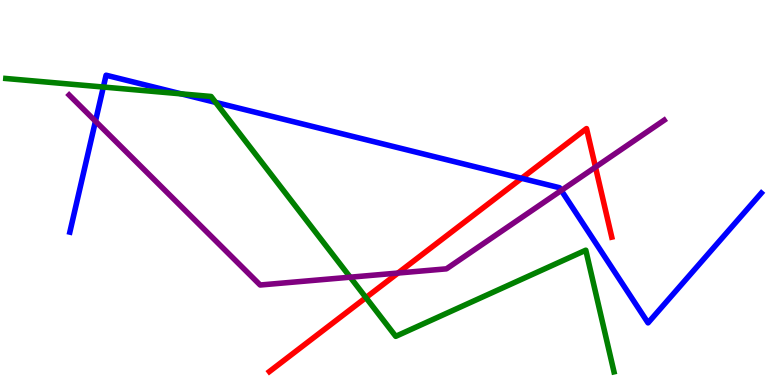[{'lines': ['blue', 'red'], 'intersections': [{'x': 6.73, 'y': 5.37}]}, {'lines': ['green', 'red'], 'intersections': [{'x': 4.72, 'y': 2.27}]}, {'lines': ['purple', 'red'], 'intersections': [{'x': 5.14, 'y': 2.91}, {'x': 7.68, 'y': 5.66}]}, {'lines': ['blue', 'green'], 'intersections': [{'x': 1.33, 'y': 7.74}, {'x': 2.34, 'y': 7.56}, {'x': 2.78, 'y': 7.34}]}, {'lines': ['blue', 'purple'], 'intersections': [{'x': 1.23, 'y': 6.85}, {'x': 7.24, 'y': 5.05}]}, {'lines': ['green', 'purple'], 'intersections': [{'x': 4.52, 'y': 2.8}]}]